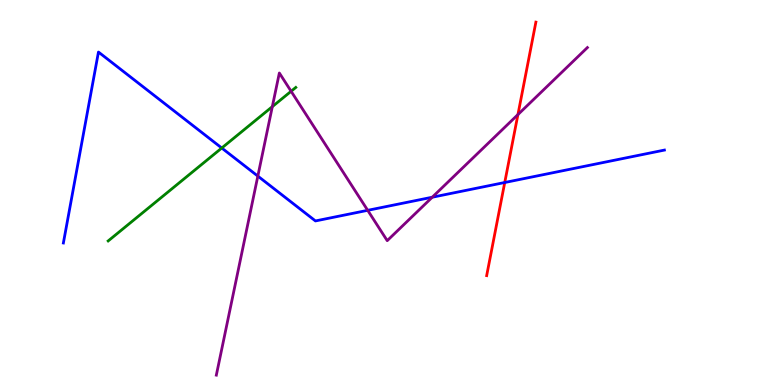[{'lines': ['blue', 'red'], 'intersections': [{'x': 6.51, 'y': 5.26}]}, {'lines': ['green', 'red'], 'intersections': []}, {'lines': ['purple', 'red'], 'intersections': [{'x': 6.68, 'y': 7.02}]}, {'lines': ['blue', 'green'], 'intersections': [{'x': 2.86, 'y': 6.16}]}, {'lines': ['blue', 'purple'], 'intersections': [{'x': 3.33, 'y': 5.43}, {'x': 4.74, 'y': 4.54}, {'x': 5.58, 'y': 4.88}]}, {'lines': ['green', 'purple'], 'intersections': [{'x': 3.51, 'y': 7.23}, {'x': 3.76, 'y': 7.63}]}]